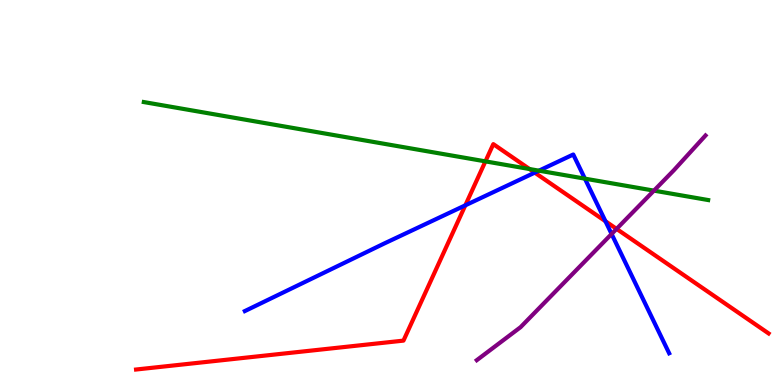[{'lines': ['blue', 'red'], 'intersections': [{'x': 6.0, 'y': 4.67}, {'x': 6.9, 'y': 5.52}, {'x': 7.81, 'y': 4.25}]}, {'lines': ['green', 'red'], 'intersections': [{'x': 6.26, 'y': 5.81}, {'x': 6.83, 'y': 5.61}]}, {'lines': ['purple', 'red'], 'intersections': [{'x': 7.96, 'y': 4.05}]}, {'lines': ['blue', 'green'], 'intersections': [{'x': 6.95, 'y': 5.57}, {'x': 7.55, 'y': 5.36}]}, {'lines': ['blue', 'purple'], 'intersections': [{'x': 7.89, 'y': 3.92}]}, {'lines': ['green', 'purple'], 'intersections': [{'x': 8.44, 'y': 5.05}]}]